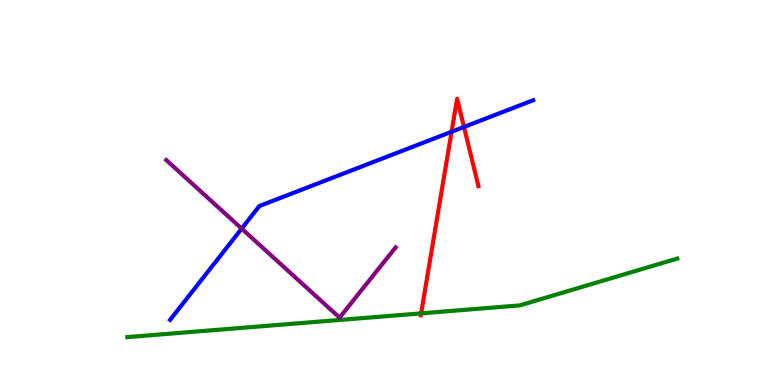[{'lines': ['blue', 'red'], 'intersections': [{'x': 5.83, 'y': 6.58}, {'x': 5.99, 'y': 6.7}]}, {'lines': ['green', 'red'], 'intersections': [{'x': 5.43, 'y': 1.86}]}, {'lines': ['purple', 'red'], 'intersections': []}, {'lines': ['blue', 'green'], 'intersections': []}, {'lines': ['blue', 'purple'], 'intersections': [{'x': 3.12, 'y': 4.06}]}, {'lines': ['green', 'purple'], 'intersections': []}]